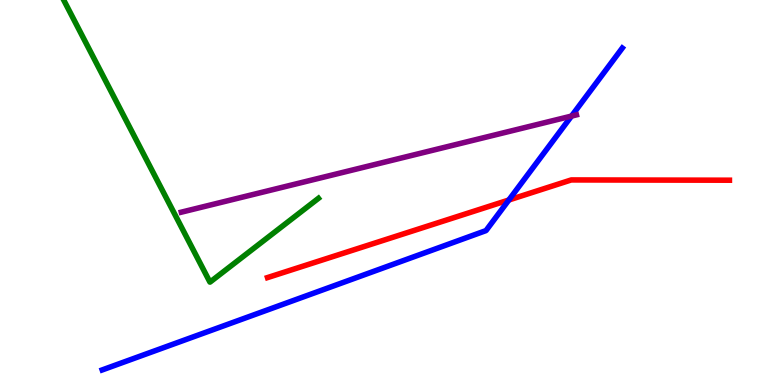[{'lines': ['blue', 'red'], 'intersections': [{'x': 6.57, 'y': 4.81}]}, {'lines': ['green', 'red'], 'intersections': []}, {'lines': ['purple', 'red'], 'intersections': []}, {'lines': ['blue', 'green'], 'intersections': []}, {'lines': ['blue', 'purple'], 'intersections': [{'x': 7.37, 'y': 6.98}]}, {'lines': ['green', 'purple'], 'intersections': []}]